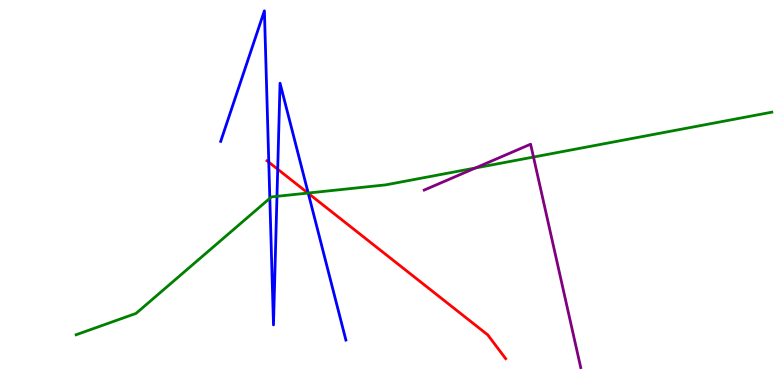[{'lines': ['blue', 'red'], 'intersections': [{'x': 3.47, 'y': 5.79}, {'x': 3.58, 'y': 5.6}, {'x': 3.98, 'y': 4.98}]}, {'lines': ['green', 'red'], 'intersections': [{'x': 3.97, 'y': 4.99}]}, {'lines': ['purple', 'red'], 'intersections': []}, {'lines': ['blue', 'green'], 'intersections': [{'x': 3.48, 'y': 4.85}, {'x': 3.57, 'y': 4.9}, {'x': 3.98, 'y': 4.99}]}, {'lines': ['blue', 'purple'], 'intersections': []}, {'lines': ['green', 'purple'], 'intersections': [{'x': 6.14, 'y': 5.64}, {'x': 6.88, 'y': 5.92}]}]